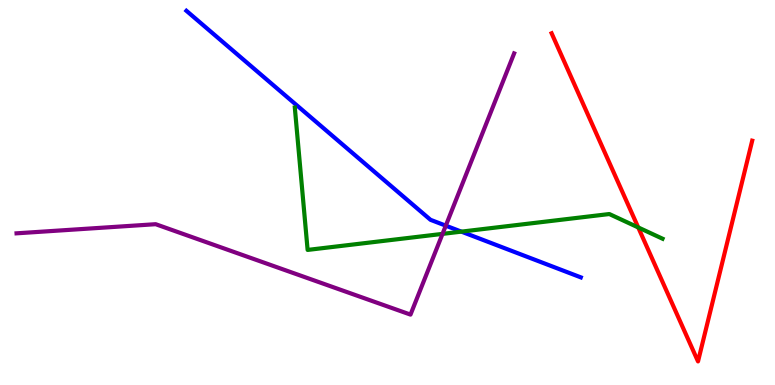[{'lines': ['blue', 'red'], 'intersections': []}, {'lines': ['green', 'red'], 'intersections': [{'x': 8.24, 'y': 4.09}]}, {'lines': ['purple', 'red'], 'intersections': []}, {'lines': ['blue', 'green'], 'intersections': [{'x': 5.95, 'y': 3.98}]}, {'lines': ['blue', 'purple'], 'intersections': [{'x': 5.75, 'y': 4.14}]}, {'lines': ['green', 'purple'], 'intersections': [{'x': 5.71, 'y': 3.93}]}]